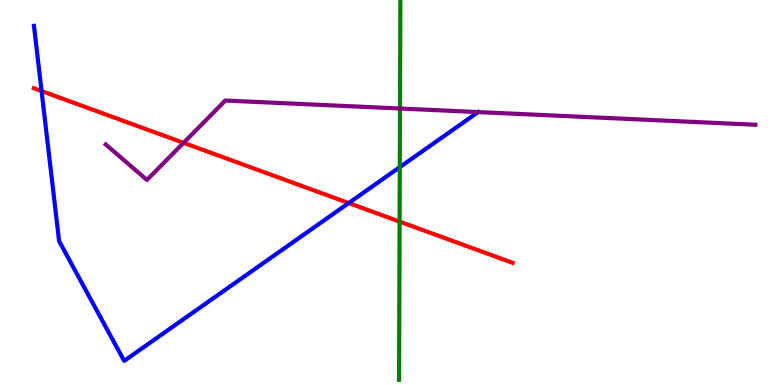[{'lines': ['blue', 'red'], 'intersections': [{'x': 0.536, 'y': 7.64}, {'x': 4.5, 'y': 4.73}]}, {'lines': ['green', 'red'], 'intersections': [{'x': 5.16, 'y': 4.24}]}, {'lines': ['purple', 'red'], 'intersections': [{'x': 2.37, 'y': 6.29}]}, {'lines': ['blue', 'green'], 'intersections': [{'x': 5.16, 'y': 5.66}]}, {'lines': ['blue', 'purple'], 'intersections': [{'x': 6.17, 'y': 7.09}]}, {'lines': ['green', 'purple'], 'intersections': [{'x': 5.16, 'y': 7.18}]}]